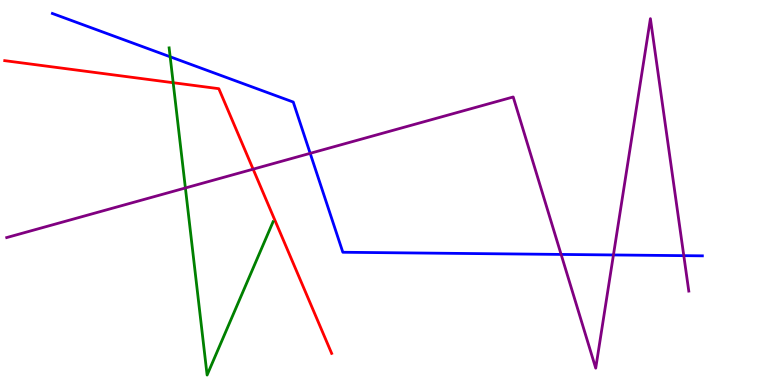[{'lines': ['blue', 'red'], 'intersections': []}, {'lines': ['green', 'red'], 'intersections': [{'x': 2.23, 'y': 7.85}]}, {'lines': ['purple', 'red'], 'intersections': [{'x': 3.27, 'y': 5.61}]}, {'lines': ['blue', 'green'], 'intersections': [{'x': 2.2, 'y': 8.53}]}, {'lines': ['blue', 'purple'], 'intersections': [{'x': 4.0, 'y': 6.02}, {'x': 7.24, 'y': 3.39}, {'x': 7.92, 'y': 3.38}, {'x': 8.82, 'y': 3.36}]}, {'lines': ['green', 'purple'], 'intersections': [{'x': 2.39, 'y': 5.12}]}]